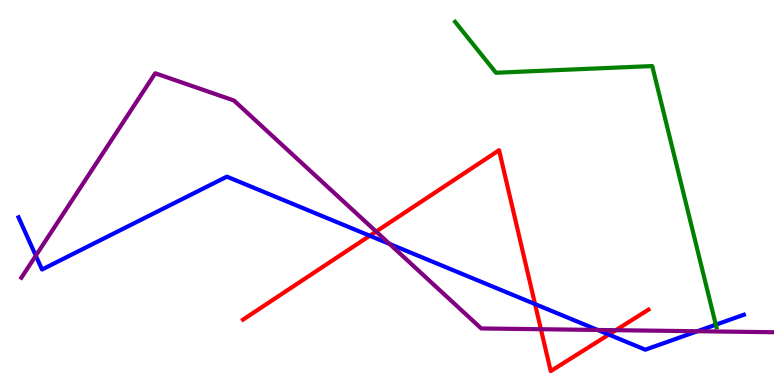[{'lines': ['blue', 'red'], 'intersections': [{'x': 4.77, 'y': 3.88}, {'x': 6.9, 'y': 2.1}, {'x': 7.86, 'y': 1.31}]}, {'lines': ['green', 'red'], 'intersections': []}, {'lines': ['purple', 'red'], 'intersections': [{'x': 4.85, 'y': 3.99}, {'x': 6.98, 'y': 1.45}, {'x': 7.95, 'y': 1.42}]}, {'lines': ['blue', 'green'], 'intersections': [{'x': 9.24, 'y': 1.57}]}, {'lines': ['blue', 'purple'], 'intersections': [{'x': 0.462, 'y': 3.36}, {'x': 5.03, 'y': 3.67}, {'x': 7.71, 'y': 1.43}, {'x': 9.0, 'y': 1.4}]}, {'lines': ['green', 'purple'], 'intersections': []}]